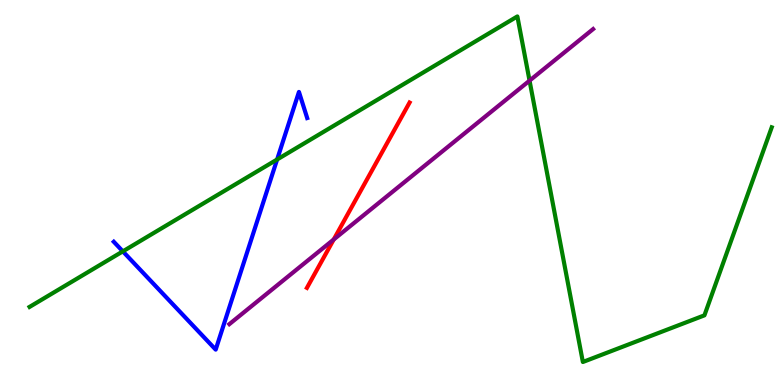[{'lines': ['blue', 'red'], 'intersections': []}, {'lines': ['green', 'red'], 'intersections': []}, {'lines': ['purple', 'red'], 'intersections': [{'x': 4.31, 'y': 3.78}]}, {'lines': ['blue', 'green'], 'intersections': [{'x': 1.59, 'y': 3.47}, {'x': 3.58, 'y': 5.86}]}, {'lines': ['blue', 'purple'], 'intersections': []}, {'lines': ['green', 'purple'], 'intersections': [{'x': 6.83, 'y': 7.91}]}]